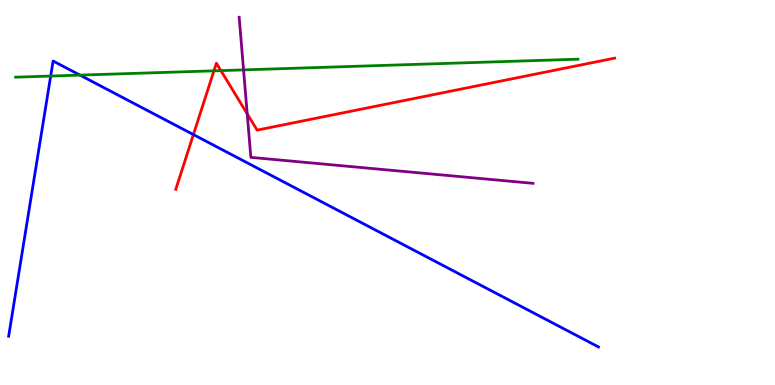[{'lines': ['blue', 'red'], 'intersections': [{'x': 2.5, 'y': 6.5}]}, {'lines': ['green', 'red'], 'intersections': [{'x': 2.76, 'y': 8.16}, {'x': 2.85, 'y': 8.17}]}, {'lines': ['purple', 'red'], 'intersections': [{'x': 3.19, 'y': 7.04}]}, {'lines': ['blue', 'green'], 'intersections': [{'x': 0.654, 'y': 8.02}, {'x': 1.03, 'y': 8.05}]}, {'lines': ['blue', 'purple'], 'intersections': []}, {'lines': ['green', 'purple'], 'intersections': [{'x': 3.14, 'y': 8.18}]}]